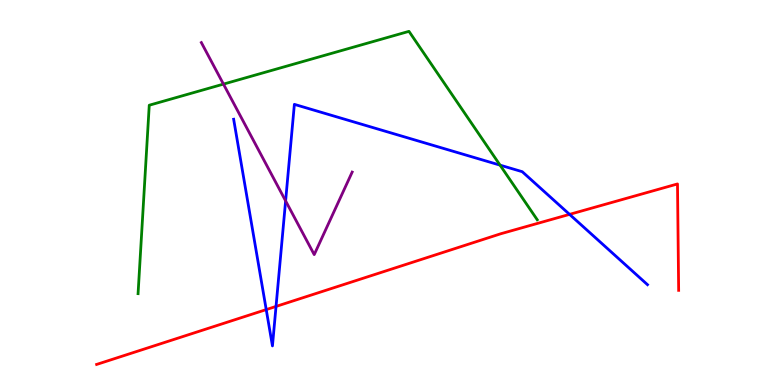[{'lines': ['blue', 'red'], 'intersections': [{'x': 3.44, 'y': 1.96}, {'x': 3.56, 'y': 2.04}, {'x': 7.35, 'y': 4.43}]}, {'lines': ['green', 'red'], 'intersections': []}, {'lines': ['purple', 'red'], 'intersections': []}, {'lines': ['blue', 'green'], 'intersections': [{'x': 6.45, 'y': 5.71}]}, {'lines': ['blue', 'purple'], 'intersections': [{'x': 3.69, 'y': 4.78}]}, {'lines': ['green', 'purple'], 'intersections': [{'x': 2.88, 'y': 7.82}]}]